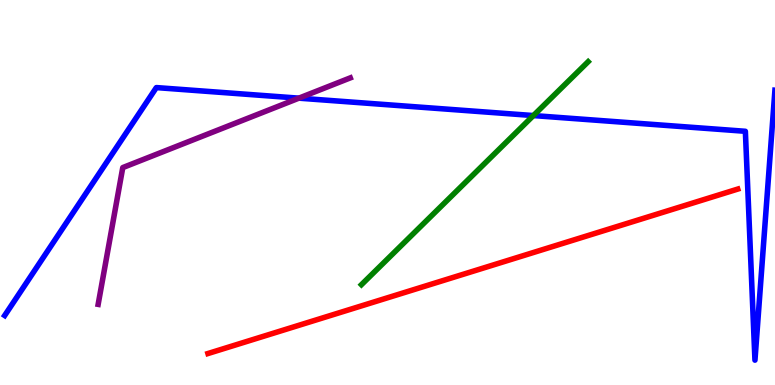[{'lines': ['blue', 'red'], 'intersections': []}, {'lines': ['green', 'red'], 'intersections': []}, {'lines': ['purple', 'red'], 'intersections': []}, {'lines': ['blue', 'green'], 'intersections': [{'x': 6.88, 'y': 7.0}]}, {'lines': ['blue', 'purple'], 'intersections': [{'x': 3.86, 'y': 7.45}]}, {'lines': ['green', 'purple'], 'intersections': []}]